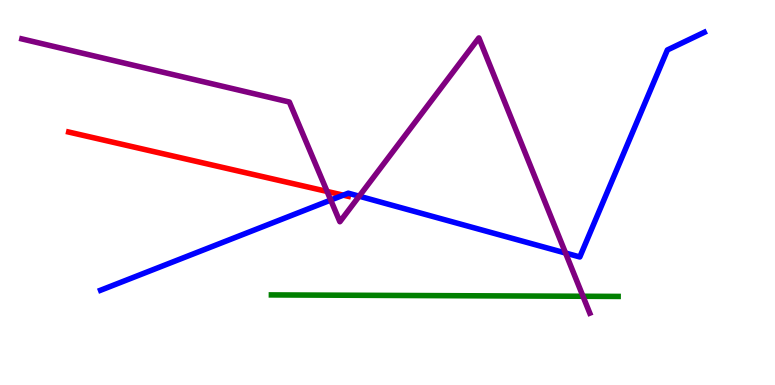[{'lines': ['blue', 'red'], 'intersections': [{'x': 4.43, 'y': 4.93}]}, {'lines': ['green', 'red'], 'intersections': []}, {'lines': ['purple', 'red'], 'intersections': [{'x': 4.22, 'y': 5.03}]}, {'lines': ['blue', 'green'], 'intersections': []}, {'lines': ['blue', 'purple'], 'intersections': [{'x': 4.27, 'y': 4.8}, {'x': 4.63, 'y': 4.9}, {'x': 7.3, 'y': 3.43}]}, {'lines': ['green', 'purple'], 'intersections': [{'x': 7.52, 'y': 2.3}]}]